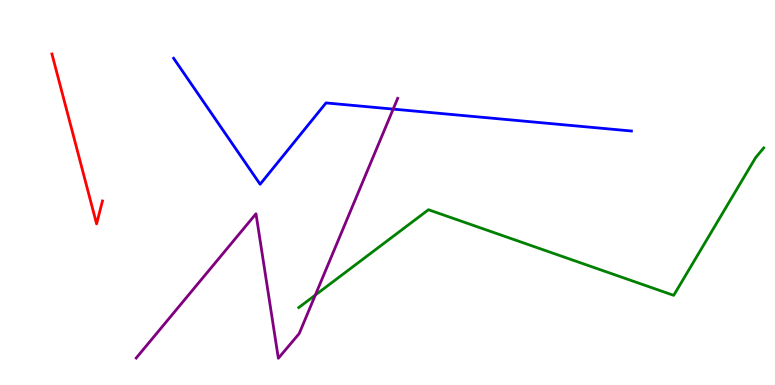[{'lines': ['blue', 'red'], 'intersections': []}, {'lines': ['green', 'red'], 'intersections': []}, {'lines': ['purple', 'red'], 'intersections': []}, {'lines': ['blue', 'green'], 'intersections': []}, {'lines': ['blue', 'purple'], 'intersections': [{'x': 5.07, 'y': 7.17}]}, {'lines': ['green', 'purple'], 'intersections': [{'x': 4.07, 'y': 2.34}]}]